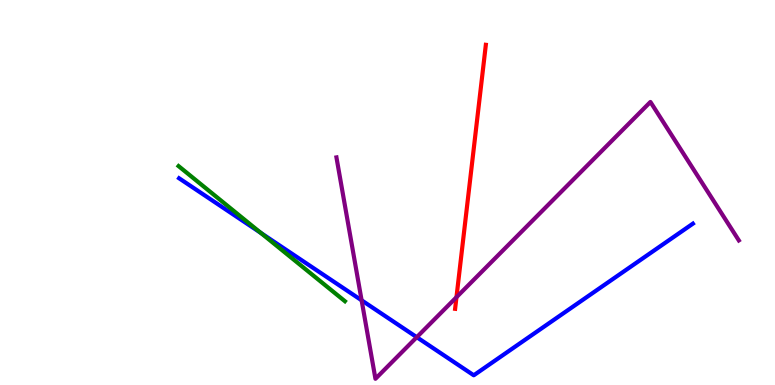[{'lines': ['blue', 'red'], 'intersections': []}, {'lines': ['green', 'red'], 'intersections': []}, {'lines': ['purple', 'red'], 'intersections': [{'x': 5.89, 'y': 2.28}]}, {'lines': ['blue', 'green'], 'intersections': [{'x': 3.37, 'y': 3.95}]}, {'lines': ['blue', 'purple'], 'intersections': [{'x': 4.67, 'y': 2.2}, {'x': 5.38, 'y': 1.24}]}, {'lines': ['green', 'purple'], 'intersections': []}]